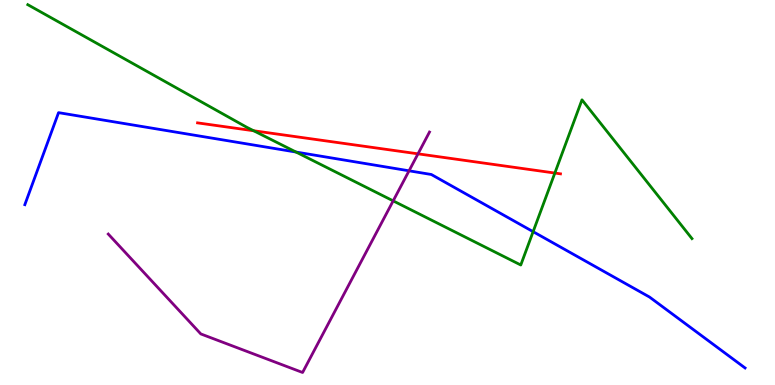[{'lines': ['blue', 'red'], 'intersections': []}, {'lines': ['green', 'red'], 'intersections': [{'x': 3.27, 'y': 6.6}, {'x': 7.16, 'y': 5.51}]}, {'lines': ['purple', 'red'], 'intersections': [{'x': 5.39, 'y': 6.0}]}, {'lines': ['blue', 'green'], 'intersections': [{'x': 3.82, 'y': 6.05}, {'x': 6.88, 'y': 3.98}]}, {'lines': ['blue', 'purple'], 'intersections': [{'x': 5.28, 'y': 5.56}]}, {'lines': ['green', 'purple'], 'intersections': [{'x': 5.07, 'y': 4.78}]}]